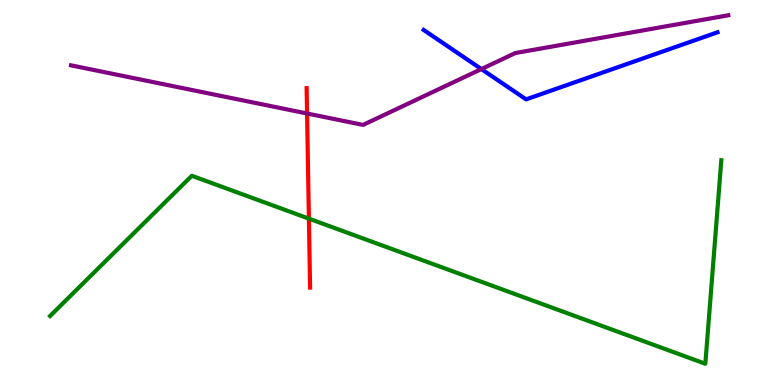[{'lines': ['blue', 'red'], 'intersections': []}, {'lines': ['green', 'red'], 'intersections': [{'x': 3.99, 'y': 4.32}]}, {'lines': ['purple', 'red'], 'intersections': [{'x': 3.96, 'y': 7.05}]}, {'lines': ['blue', 'green'], 'intersections': []}, {'lines': ['blue', 'purple'], 'intersections': [{'x': 6.21, 'y': 8.21}]}, {'lines': ['green', 'purple'], 'intersections': []}]